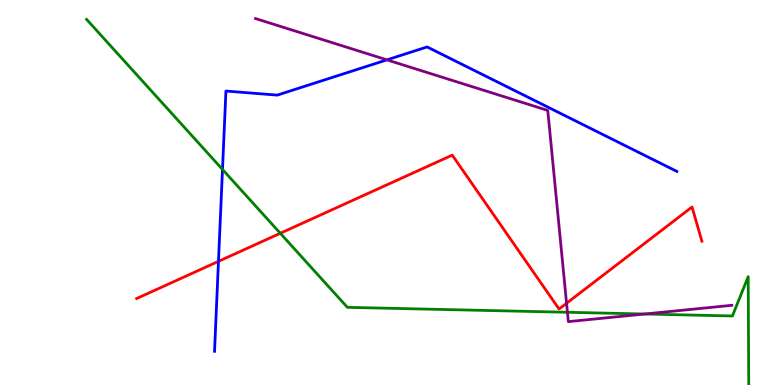[{'lines': ['blue', 'red'], 'intersections': [{'x': 2.82, 'y': 3.21}]}, {'lines': ['green', 'red'], 'intersections': [{'x': 3.62, 'y': 3.94}]}, {'lines': ['purple', 'red'], 'intersections': [{'x': 7.31, 'y': 2.12}]}, {'lines': ['blue', 'green'], 'intersections': [{'x': 2.87, 'y': 5.6}]}, {'lines': ['blue', 'purple'], 'intersections': [{'x': 4.99, 'y': 8.45}]}, {'lines': ['green', 'purple'], 'intersections': [{'x': 7.32, 'y': 1.89}, {'x': 8.32, 'y': 1.84}]}]